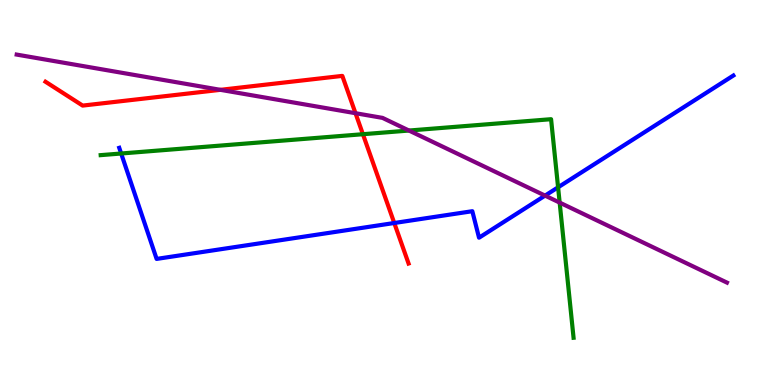[{'lines': ['blue', 'red'], 'intersections': [{'x': 5.09, 'y': 4.21}]}, {'lines': ['green', 'red'], 'intersections': [{'x': 4.68, 'y': 6.51}]}, {'lines': ['purple', 'red'], 'intersections': [{'x': 2.84, 'y': 7.67}, {'x': 4.59, 'y': 7.06}]}, {'lines': ['blue', 'green'], 'intersections': [{'x': 1.56, 'y': 6.01}, {'x': 7.2, 'y': 5.13}]}, {'lines': ['blue', 'purple'], 'intersections': [{'x': 7.03, 'y': 4.92}]}, {'lines': ['green', 'purple'], 'intersections': [{'x': 5.28, 'y': 6.61}, {'x': 7.22, 'y': 4.74}]}]